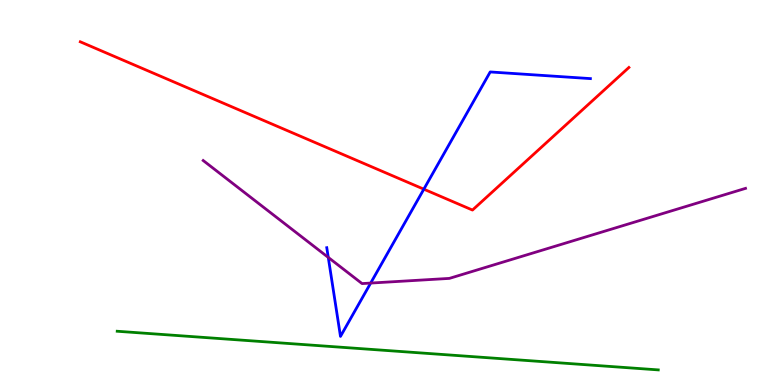[{'lines': ['blue', 'red'], 'intersections': [{'x': 5.47, 'y': 5.09}]}, {'lines': ['green', 'red'], 'intersections': []}, {'lines': ['purple', 'red'], 'intersections': []}, {'lines': ['blue', 'green'], 'intersections': []}, {'lines': ['blue', 'purple'], 'intersections': [{'x': 4.24, 'y': 3.31}, {'x': 4.78, 'y': 2.65}]}, {'lines': ['green', 'purple'], 'intersections': []}]